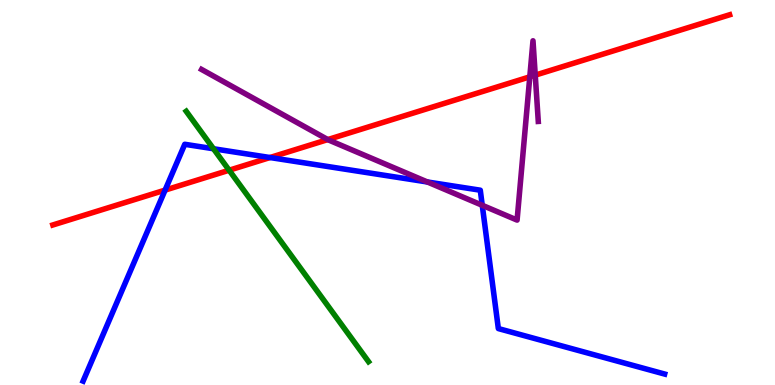[{'lines': ['blue', 'red'], 'intersections': [{'x': 2.13, 'y': 5.06}, {'x': 3.48, 'y': 5.91}]}, {'lines': ['green', 'red'], 'intersections': [{'x': 2.96, 'y': 5.58}]}, {'lines': ['purple', 'red'], 'intersections': [{'x': 4.23, 'y': 6.37}, {'x': 6.84, 'y': 8.0}, {'x': 6.91, 'y': 8.05}]}, {'lines': ['blue', 'green'], 'intersections': [{'x': 2.75, 'y': 6.14}]}, {'lines': ['blue', 'purple'], 'intersections': [{'x': 5.51, 'y': 5.27}, {'x': 6.22, 'y': 4.67}]}, {'lines': ['green', 'purple'], 'intersections': []}]